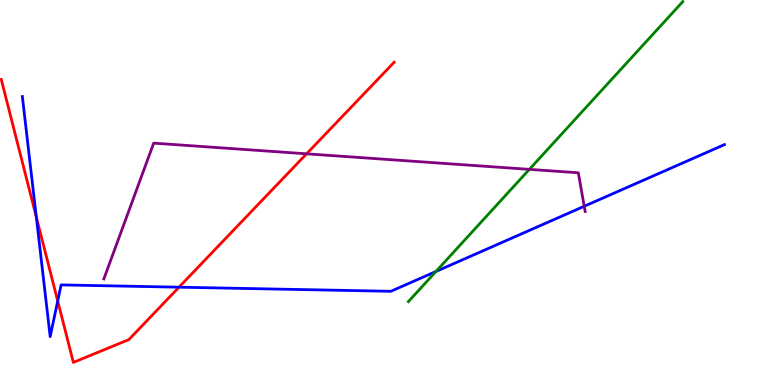[{'lines': ['blue', 'red'], 'intersections': [{'x': 0.468, 'y': 4.36}, {'x': 0.745, 'y': 2.18}, {'x': 2.31, 'y': 2.54}]}, {'lines': ['green', 'red'], 'intersections': []}, {'lines': ['purple', 'red'], 'intersections': [{'x': 3.96, 'y': 6.0}]}, {'lines': ['blue', 'green'], 'intersections': [{'x': 5.63, 'y': 2.95}]}, {'lines': ['blue', 'purple'], 'intersections': [{'x': 7.54, 'y': 4.64}]}, {'lines': ['green', 'purple'], 'intersections': [{'x': 6.83, 'y': 5.6}]}]